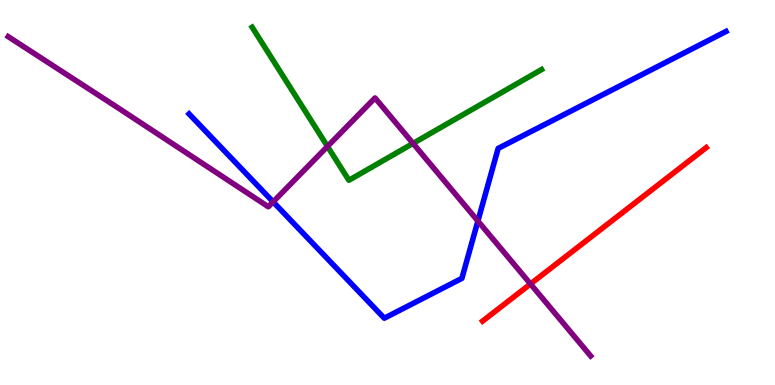[{'lines': ['blue', 'red'], 'intersections': []}, {'lines': ['green', 'red'], 'intersections': []}, {'lines': ['purple', 'red'], 'intersections': [{'x': 6.85, 'y': 2.62}]}, {'lines': ['blue', 'green'], 'intersections': []}, {'lines': ['blue', 'purple'], 'intersections': [{'x': 3.52, 'y': 4.76}, {'x': 6.17, 'y': 4.26}]}, {'lines': ['green', 'purple'], 'intersections': [{'x': 4.23, 'y': 6.2}, {'x': 5.33, 'y': 6.28}]}]